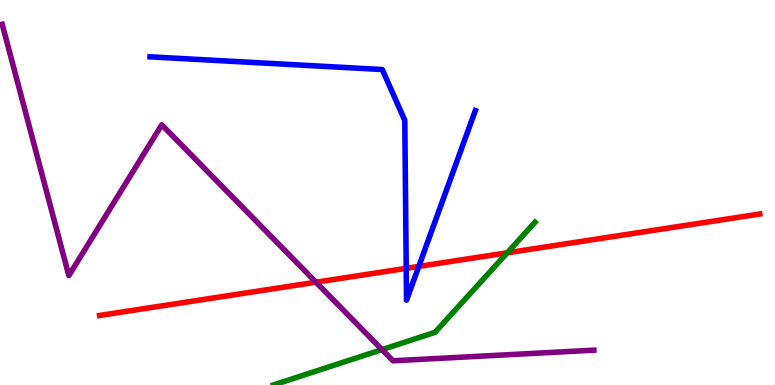[{'lines': ['blue', 'red'], 'intersections': [{'x': 5.24, 'y': 3.03}, {'x': 5.4, 'y': 3.08}]}, {'lines': ['green', 'red'], 'intersections': [{'x': 6.54, 'y': 3.43}]}, {'lines': ['purple', 'red'], 'intersections': [{'x': 4.08, 'y': 2.67}]}, {'lines': ['blue', 'green'], 'intersections': []}, {'lines': ['blue', 'purple'], 'intersections': []}, {'lines': ['green', 'purple'], 'intersections': [{'x': 4.93, 'y': 0.919}]}]